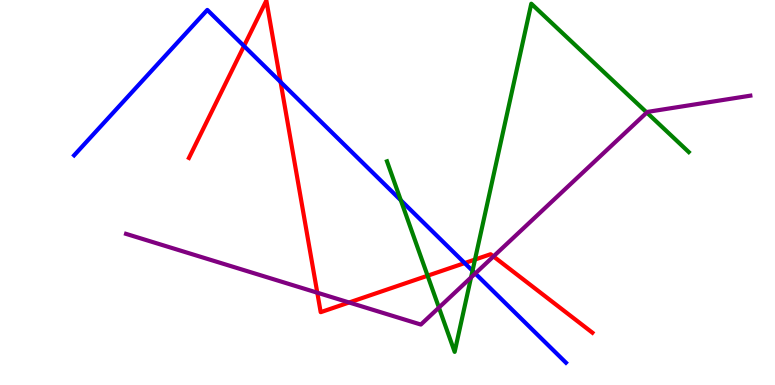[{'lines': ['blue', 'red'], 'intersections': [{'x': 3.15, 'y': 8.8}, {'x': 3.62, 'y': 7.87}, {'x': 6.0, 'y': 3.17}]}, {'lines': ['green', 'red'], 'intersections': [{'x': 5.52, 'y': 2.84}, {'x': 6.13, 'y': 3.26}]}, {'lines': ['purple', 'red'], 'intersections': [{'x': 4.09, 'y': 2.4}, {'x': 4.5, 'y': 2.14}, {'x': 6.37, 'y': 3.34}]}, {'lines': ['blue', 'green'], 'intersections': [{'x': 5.17, 'y': 4.8}, {'x': 6.1, 'y': 2.97}]}, {'lines': ['blue', 'purple'], 'intersections': [{'x': 6.13, 'y': 2.9}]}, {'lines': ['green', 'purple'], 'intersections': [{'x': 5.66, 'y': 2.01}, {'x': 6.08, 'y': 2.79}, {'x': 8.35, 'y': 7.08}]}]